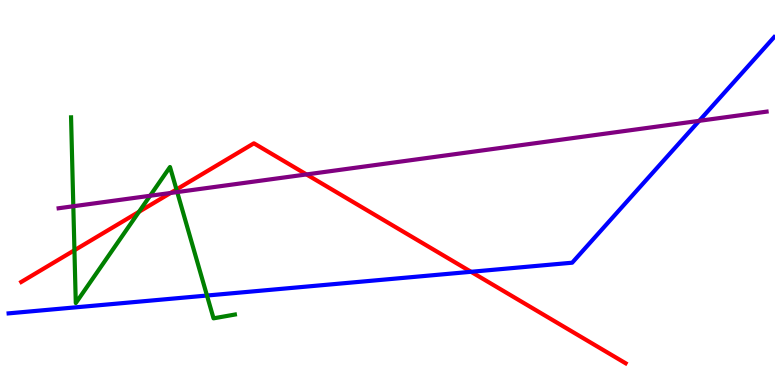[{'lines': ['blue', 'red'], 'intersections': [{'x': 6.08, 'y': 2.94}]}, {'lines': ['green', 'red'], 'intersections': [{'x': 0.96, 'y': 3.5}, {'x': 1.79, 'y': 4.5}, {'x': 2.28, 'y': 5.08}]}, {'lines': ['purple', 'red'], 'intersections': [{'x': 2.2, 'y': 4.99}, {'x': 3.95, 'y': 5.47}]}, {'lines': ['blue', 'green'], 'intersections': [{'x': 2.67, 'y': 2.32}]}, {'lines': ['blue', 'purple'], 'intersections': [{'x': 9.02, 'y': 6.86}]}, {'lines': ['green', 'purple'], 'intersections': [{'x': 0.946, 'y': 4.64}, {'x': 1.94, 'y': 4.91}, {'x': 2.29, 'y': 5.01}]}]